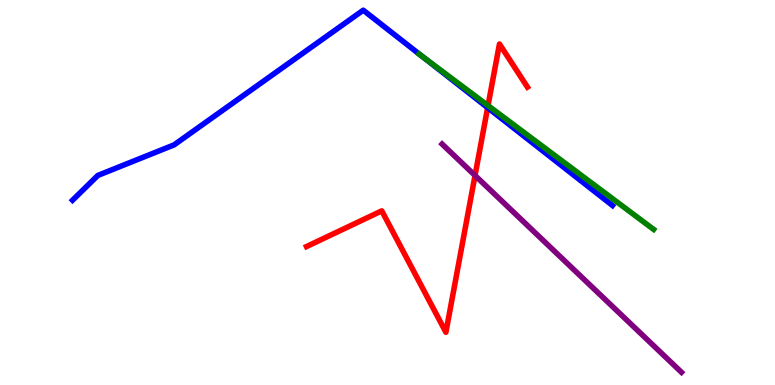[{'lines': ['blue', 'red'], 'intersections': [{'x': 6.29, 'y': 7.2}]}, {'lines': ['green', 'red'], 'intersections': [{'x': 6.3, 'y': 7.26}]}, {'lines': ['purple', 'red'], 'intersections': [{'x': 6.13, 'y': 5.44}]}, {'lines': ['blue', 'green'], 'intersections': [{'x': 5.44, 'y': 8.54}]}, {'lines': ['blue', 'purple'], 'intersections': []}, {'lines': ['green', 'purple'], 'intersections': []}]